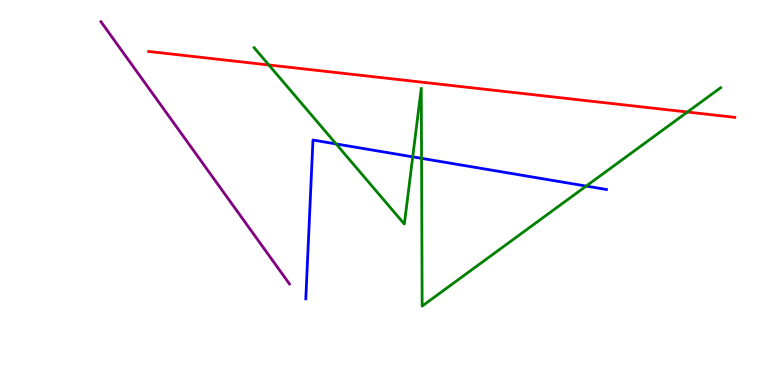[{'lines': ['blue', 'red'], 'intersections': []}, {'lines': ['green', 'red'], 'intersections': [{'x': 3.47, 'y': 8.31}, {'x': 8.87, 'y': 7.09}]}, {'lines': ['purple', 'red'], 'intersections': []}, {'lines': ['blue', 'green'], 'intersections': [{'x': 4.34, 'y': 6.26}, {'x': 5.33, 'y': 5.93}, {'x': 5.44, 'y': 5.89}, {'x': 7.56, 'y': 5.17}]}, {'lines': ['blue', 'purple'], 'intersections': []}, {'lines': ['green', 'purple'], 'intersections': []}]